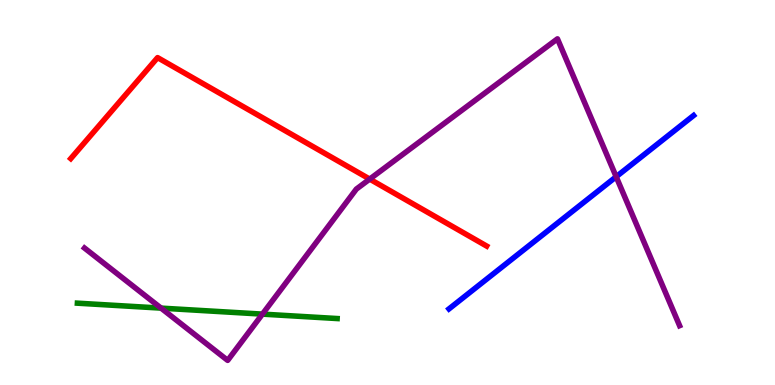[{'lines': ['blue', 'red'], 'intersections': []}, {'lines': ['green', 'red'], 'intersections': []}, {'lines': ['purple', 'red'], 'intersections': [{'x': 4.77, 'y': 5.35}]}, {'lines': ['blue', 'green'], 'intersections': []}, {'lines': ['blue', 'purple'], 'intersections': [{'x': 7.95, 'y': 5.41}]}, {'lines': ['green', 'purple'], 'intersections': [{'x': 2.08, 'y': 2.0}, {'x': 3.39, 'y': 1.84}]}]